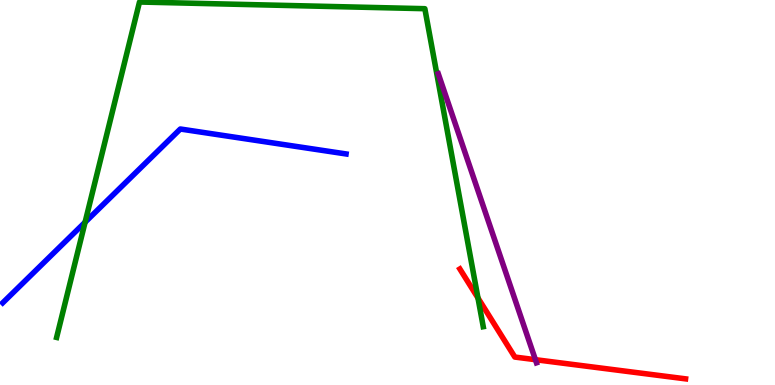[{'lines': ['blue', 'red'], 'intersections': []}, {'lines': ['green', 'red'], 'intersections': [{'x': 6.17, 'y': 2.26}]}, {'lines': ['purple', 'red'], 'intersections': [{'x': 6.91, 'y': 0.658}]}, {'lines': ['blue', 'green'], 'intersections': [{'x': 1.1, 'y': 4.23}]}, {'lines': ['blue', 'purple'], 'intersections': []}, {'lines': ['green', 'purple'], 'intersections': []}]